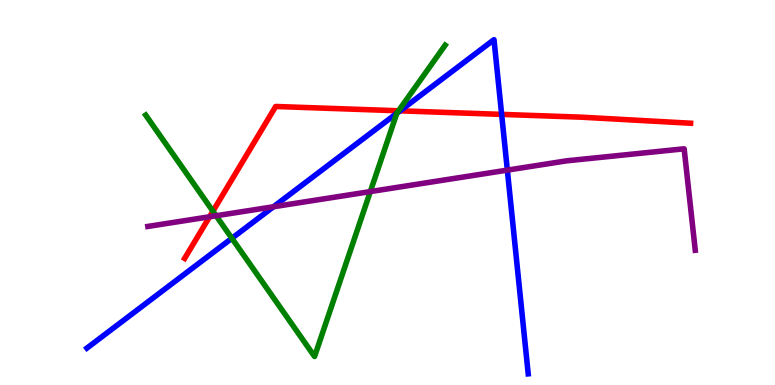[{'lines': ['blue', 'red'], 'intersections': [{'x': 5.16, 'y': 7.12}, {'x': 6.47, 'y': 7.03}]}, {'lines': ['green', 'red'], 'intersections': [{'x': 2.75, 'y': 4.51}, {'x': 5.14, 'y': 7.12}]}, {'lines': ['purple', 'red'], 'intersections': [{'x': 2.7, 'y': 4.37}]}, {'lines': ['blue', 'green'], 'intersections': [{'x': 2.99, 'y': 3.81}, {'x': 5.12, 'y': 7.06}]}, {'lines': ['blue', 'purple'], 'intersections': [{'x': 3.53, 'y': 4.63}, {'x': 6.55, 'y': 5.58}]}, {'lines': ['green', 'purple'], 'intersections': [{'x': 2.79, 'y': 4.4}, {'x': 4.78, 'y': 5.02}]}]